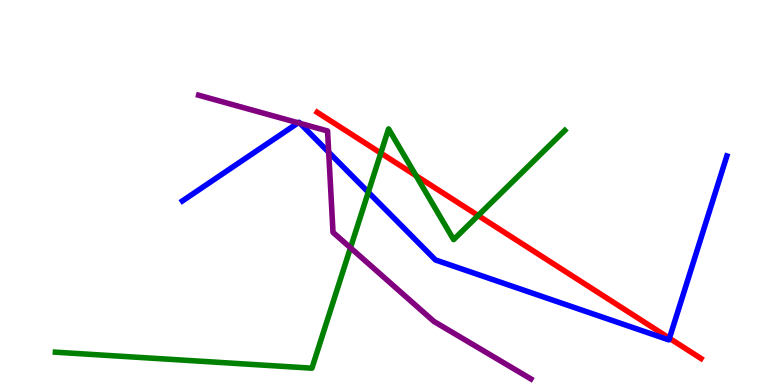[{'lines': ['blue', 'red'], 'intersections': [{'x': 8.64, 'y': 1.21}]}, {'lines': ['green', 'red'], 'intersections': [{'x': 4.91, 'y': 6.02}, {'x': 5.37, 'y': 5.44}, {'x': 6.17, 'y': 4.4}]}, {'lines': ['purple', 'red'], 'intersections': []}, {'lines': ['blue', 'green'], 'intersections': [{'x': 4.75, 'y': 5.01}]}, {'lines': ['blue', 'purple'], 'intersections': [{'x': 3.85, 'y': 6.81}, {'x': 3.87, 'y': 6.8}, {'x': 4.24, 'y': 6.05}]}, {'lines': ['green', 'purple'], 'intersections': [{'x': 4.52, 'y': 3.56}]}]